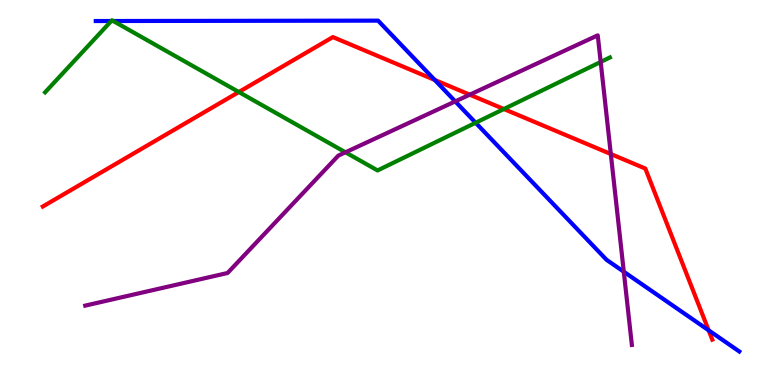[{'lines': ['blue', 'red'], 'intersections': [{'x': 5.61, 'y': 7.92}, {'x': 9.14, 'y': 1.42}]}, {'lines': ['green', 'red'], 'intersections': [{'x': 3.08, 'y': 7.61}, {'x': 6.5, 'y': 7.17}]}, {'lines': ['purple', 'red'], 'intersections': [{'x': 6.06, 'y': 7.54}, {'x': 7.88, 'y': 6.0}]}, {'lines': ['blue', 'green'], 'intersections': [{'x': 1.44, 'y': 9.45}, {'x': 1.46, 'y': 9.45}, {'x': 6.14, 'y': 6.81}]}, {'lines': ['blue', 'purple'], 'intersections': [{'x': 5.87, 'y': 7.37}, {'x': 8.05, 'y': 2.94}]}, {'lines': ['green', 'purple'], 'intersections': [{'x': 4.46, 'y': 6.04}, {'x': 7.75, 'y': 8.39}]}]